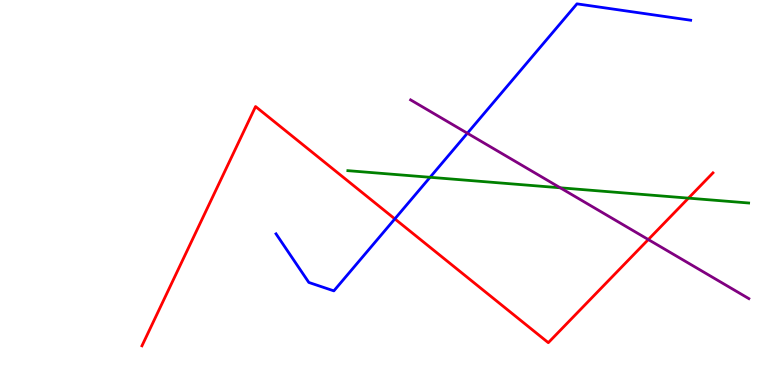[{'lines': ['blue', 'red'], 'intersections': [{'x': 5.09, 'y': 4.31}]}, {'lines': ['green', 'red'], 'intersections': [{'x': 8.88, 'y': 4.85}]}, {'lines': ['purple', 'red'], 'intersections': [{'x': 8.37, 'y': 3.78}]}, {'lines': ['blue', 'green'], 'intersections': [{'x': 5.55, 'y': 5.39}]}, {'lines': ['blue', 'purple'], 'intersections': [{'x': 6.03, 'y': 6.54}]}, {'lines': ['green', 'purple'], 'intersections': [{'x': 7.23, 'y': 5.12}]}]